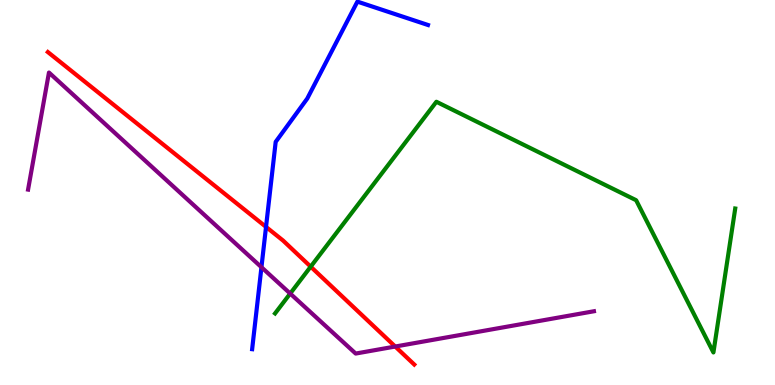[{'lines': ['blue', 'red'], 'intersections': [{'x': 3.43, 'y': 4.11}]}, {'lines': ['green', 'red'], 'intersections': [{'x': 4.01, 'y': 3.07}]}, {'lines': ['purple', 'red'], 'intersections': [{'x': 5.1, 'y': 0.999}]}, {'lines': ['blue', 'green'], 'intersections': []}, {'lines': ['blue', 'purple'], 'intersections': [{'x': 3.37, 'y': 3.06}]}, {'lines': ['green', 'purple'], 'intersections': [{'x': 3.74, 'y': 2.38}]}]